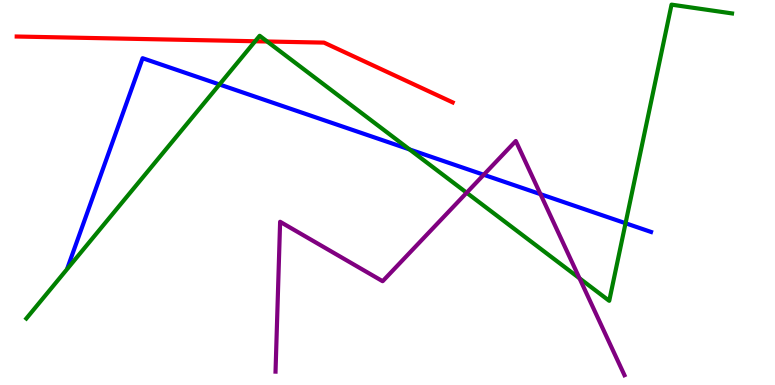[{'lines': ['blue', 'red'], 'intersections': []}, {'lines': ['green', 'red'], 'intersections': [{'x': 3.29, 'y': 8.93}, {'x': 3.45, 'y': 8.92}]}, {'lines': ['purple', 'red'], 'intersections': []}, {'lines': ['blue', 'green'], 'intersections': [{'x': 2.83, 'y': 7.81}, {'x': 5.28, 'y': 6.12}, {'x': 8.07, 'y': 4.2}]}, {'lines': ['blue', 'purple'], 'intersections': [{'x': 6.24, 'y': 5.46}, {'x': 6.97, 'y': 4.96}]}, {'lines': ['green', 'purple'], 'intersections': [{'x': 6.02, 'y': 4.99}, {'x': 7.48, 'y': 2.77}]}]